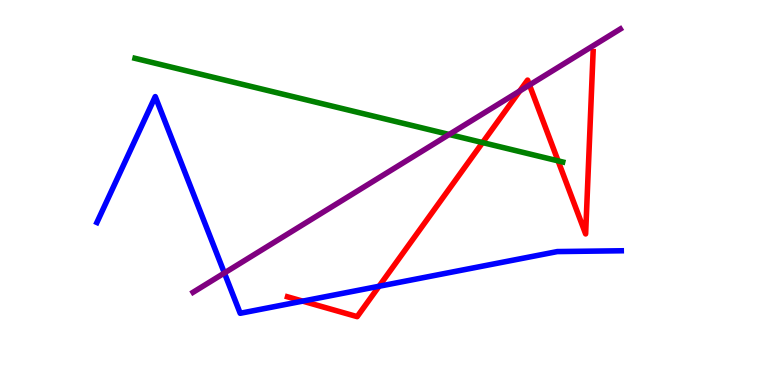[{'lines': ['blue', 'red'], 'intersections': [{'x': 3.91, 'y': 2.18}, {'x': 4.89, 'y': 2.56}]}, {'lines': ['green', 'red'], 'intersections': [{'x': 6.23, 'y': 6.3}, {'x': 7.2, 'y': 5.82}]}, {'lines': ['purple', 'red'], 'intersections': [{'x': 6.71, 'y': 7.64}, {'x': 6.83, 'y': 7.79}]}, {'lines': ['blue', 'green'], 'intersections': []}, {'lines': ['blue', 'purple'], 'intersections': [{'x': 2.9, 'y': 2.91}]}, {'lines': ['green', 'purple'], 'intersections': [{'x': 5.8, 'y': 6.51}]}]